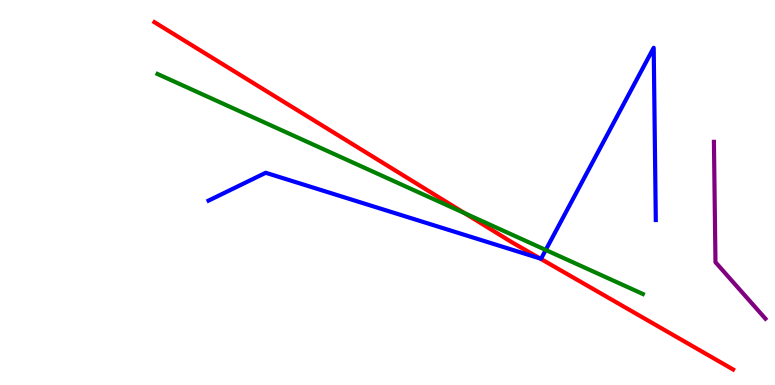[{'lines': ['blue', 'red'], 'intersections': [{'x': 6.97, 'y': 3.29}]}, {'lines': ['green', 'red'], 'intersections': [{'x': 6.0, 'y': 4.46}]}, {'lines': ['purple', 'red'], 'intersections': []}, {'lines': ['blue', 'green'], 'intersections': [{'x': 7.04, 'y': 3.51}]}, {'lines': ['blue', 'purple'], 'intersections': []}, {'lines': ['green', 'purple'], 'intersections': []}]